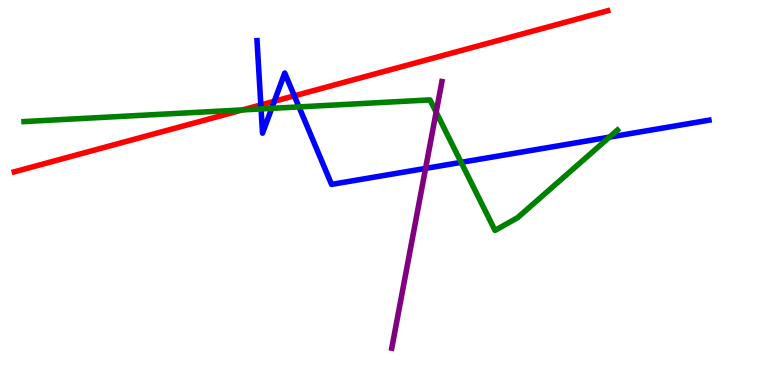[{'lines': ['blue', 'red'], 'intersections': [{'x': 3.37, 'y': 7.27}, {'x': 3.54, 'y': 7.37}, {'x': 3.8, 'y': 7.51}]}, {'lines': ['green', 'red'], 'intersections': [{'x': 3.13, 'y': 7.15}]}, {'lines': ['purple', 'red'], 'intersections': []}, {'lines': ['blue', 'green'], 'intersections': [{'x': 3.37, 'y': 7.17}, {'x': 3.51, 'y': 7.19}, {'x': 3.86, 'y': 7.22}, {'x': 5.95, 'y': 5.78}, {'x': 7.86, 'y': 6.44}]}, {'lines': ['blue', 'purple'], 'intersections': [{'x': 5.49, 'y': 5.63}]}, {'lines': ['green', 'purple'], 'intersections': [{'x': 5.63, 'y': 7.09}]}]